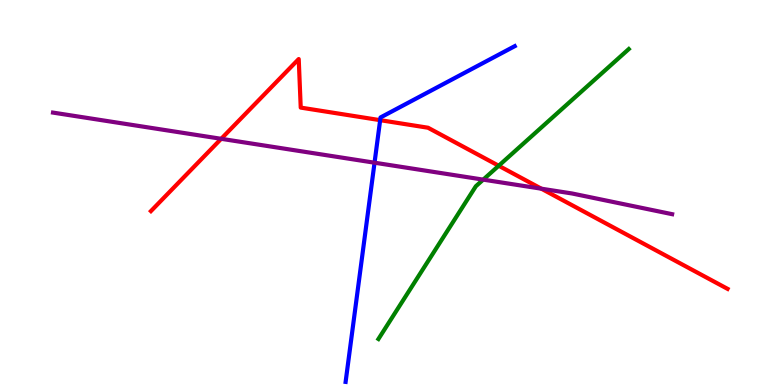[{'lines': ['blue', 'red'], 'intersections': [{'x': 4.91, 'y': 6.88}]}, {'lines': ['green', 'red'], 'intersections': [{'x': 6.43, 'y': 5.69}]}, {'lines': ['purple', 'red'], 'intersections': [{'x': 2.85, 'y': 6.39}, {'x': 6.99, 'y': 5.1}]}, {'lines': ['blue', 'green'], 'intersections': []}, {'lines': ['blue', 'purple'], 'intersections': [{'x': 4.83, 'y': 5.77}]}, {'lines': ['green', 'purple'], 'intersections': [{'x': 6.24, 'y': 5.33}]}]